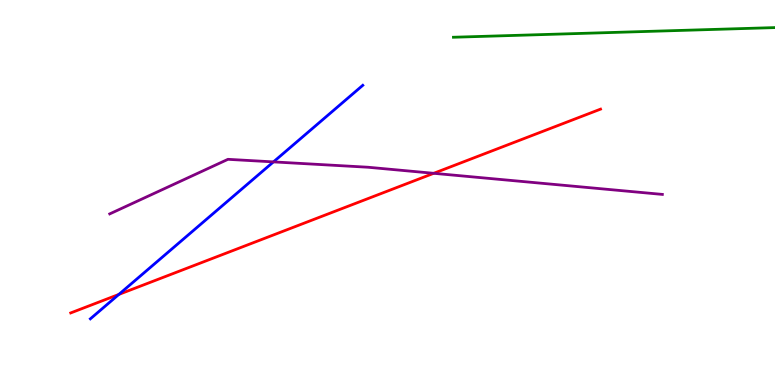[{'lines': ['blue', 'red'], 'intersections': [{'x': 1.53, 'y': 2.35}]}, {'lines': ['green', 'red'], 'intersections': []}, {'lines': ['purple', 'red'], 'intersections': [{'x': 5.6, 'y': 5.5}]}, {'lines': ['blue', 'green'], 'intersections': []}, {'lines': ['blue', 'purple'], 'intersections': [{'x': 3.53, 'y': 5.8}]}, {'lines': ['green', 'purple'], 'intersections': []}]